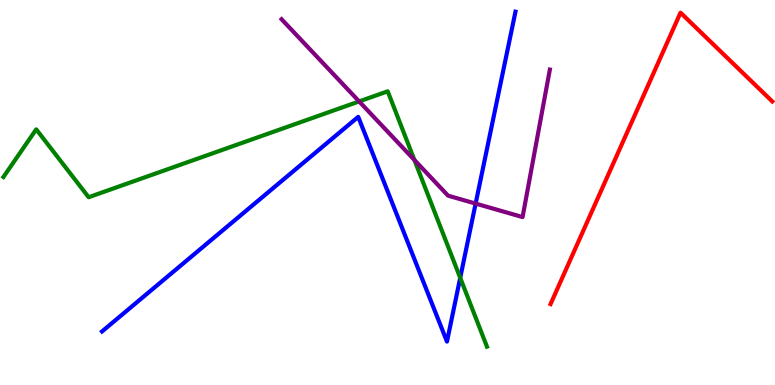[{'lines': ['blue', 'red'], 'intersections': []}, {'lines': ['green', 'red'], 'intersections': []}, {'lines': ['purple', 'red'], 'intersections': []}, {'lines': ['blue', 'green'], 'intersections': [{'x': 5.94, 'y': 2.78}]}, {'lines': ['blue', 'purple'], 'intersections': [{'x': 6.14, 'y': 4.71}]}, {'lines': ['green', 'purple'], 'intersections': [{'x': 4.63, 'y': 7.37}, {'x': 5.35, 'y': 5.84}]}]